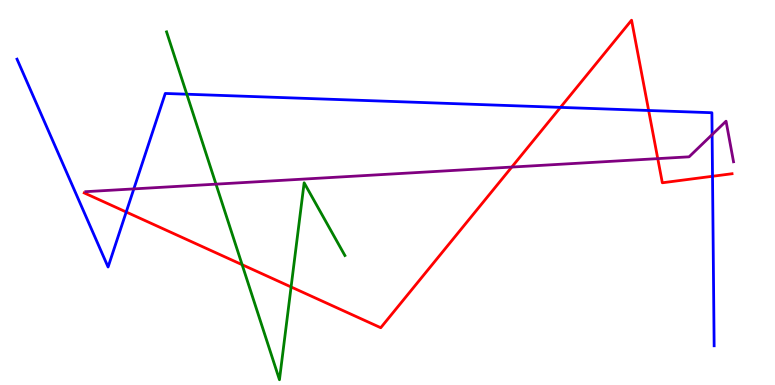[{'lines': ['blue', 'red'], 'intersections': [{'x': 1.63, 'y': 4.49}, {'x': 7.23, 'y': 7.21}, {'x': 8.37, 'y': 7.13}, {'x': 9.19, 'y': 5.42}]}, {'lines': ['green', 'red'], 'intersections': [{'x': 3.12, 'y': 3.12}, {'x': 3.76, 'y': 2.55}]}, {'lines': ['purple', 'red'], 'intersections': [{'x': 6.6, 'y': 5.66}, {'x': 8.49, 'y': 5.88}]}, {'lines': ['blue', 'green'], 'intersections': [{'x': 2.41, 'y': 7.55}]}, {'lines': ['blue', 'purple'], 'intersections': [{'x': 1.73, 'y': 5.09}, {'x': 9.19, 'y': 6.5}]}, {'lines': ['green', 'purple'], 'intersections': [{'x': 2.79, 'y': 5.22}]}]